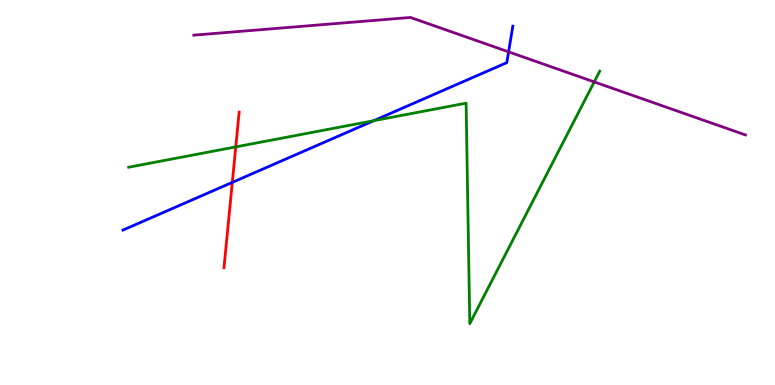[{'lines': ['blue', 'red'], 'intersections': [{'x': 3.0, 'y': 5.26}]}, {'lines': ['green', 'red'], 'intersections': [{'x': 3.04, 'y': 6.18}]}, {'lines': ['purple', 'red'], 'intersections': []}, {'lines': ['blue', 'green'], 'intersections': [{'x': 4.82, 'y': 6.86}]}, {'lines': ['blue', 'purple'], 'intersections': [{'x': 6.56, 'y': 8.65}]}, {'lines': ['green', 'purple'], 'intersections': [{'x': 7.67, 'y': 7.87}]}]